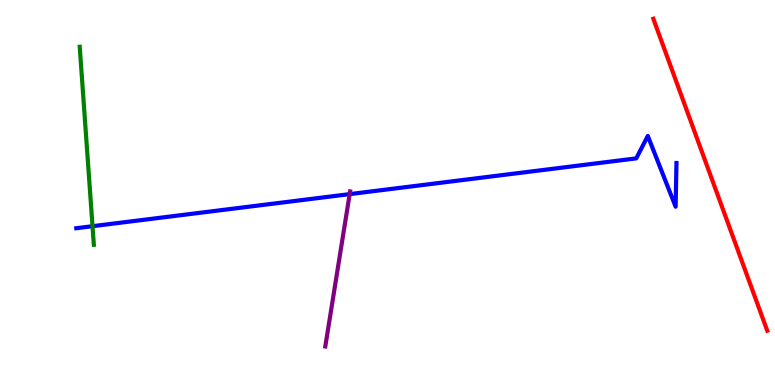[{'lines': ['blue', 'red'], 'intersections': []}, {'lines': ['green', 'red'], 'intersections': []}, {'lines': ['purple', 'red'], 'intersections': []}, {'lines': ['blue', 'green'], 'intersections': [{'x': 1.19, 'y': 4.12}]}, {'lines': ['blue', 'purple'], 'intersections': [{'x': 4.51, 'y': 4.96}]}, {'lines': ['green', 'purple'], 'intersections': []}]